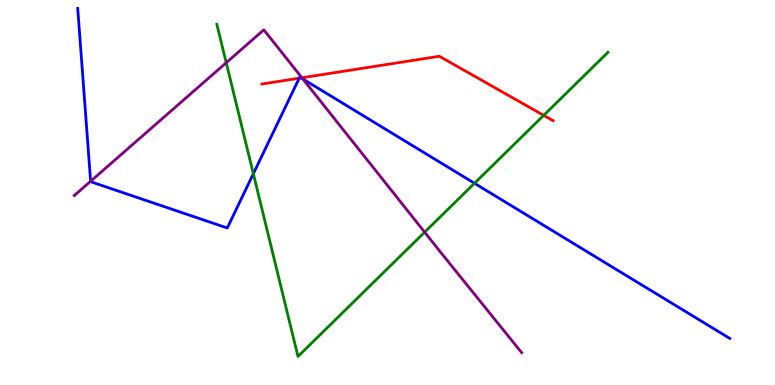[{'lines': ['blue', 'red'], 'intersections': [{'x': 3.86, 'y': 7.97}, {'x': 3.88, 'y': 7.98}]}, {'lines': ['green', 'red'], 'intersections': [{'x': 7.02, 'y': 7.0}]}, {'lines': ['purple', 'red'], 'intersections': [{'x': 3.9, 'y': 7.98}]}, {'lines': ['blue', 'green'], 'intersections': [{'x': 3.27, 'y': 5.49}, {'x': 6.12, 'y': 5.24}]}, {'lines': ['blue', 'purple'], 'intersections': [{'x': 1.17, 'y': 5.29}, {'x': 3.91, 'y': 7.95}]}, {'lines': ['green', 'purple'], 'intersections': [{'x': 2.92, 'y': 8.37}, {'x': 5.48, 'y': 3.97}]}]